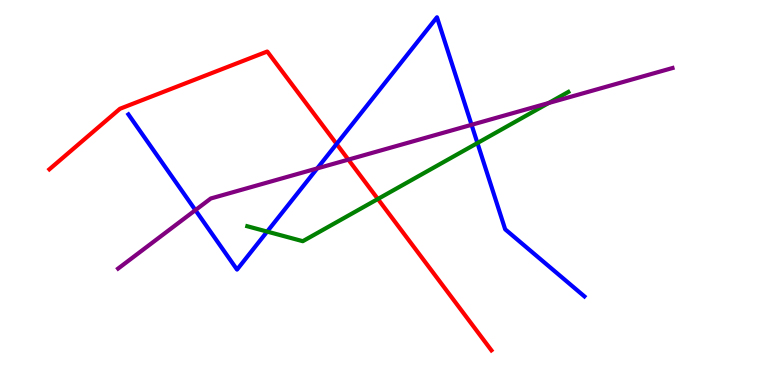[{'lines': ['blue', 'red'], 'intersections': [{'x': 4.34, 'y': 6.26}]}, {'lines': ['green', 'red'], 'intersections': [{'x': 4.88, 'y': 4.83}]}, {'lines': ['purple', 'red'], 'intersections': [{'x': 4.49, 'y': 5.85}]}, {'lines': ['blue', 'green'], 'intersections': [{'x': 3.45, 'y': 3.98}, {'x': 6.16, 'y': 6.28}]}, {'lines': ['blue', 'purple'], 'intersections': [{'x': 2.52, 'y': 4.54}, {'x': 4.09, 'y': 5.63}, {'x': 6.08, 'y': 6.76}]}, {'lines': ['green', 'purple'], 'intersections': [{'x': 7.08, 'y': 7.32}]}]